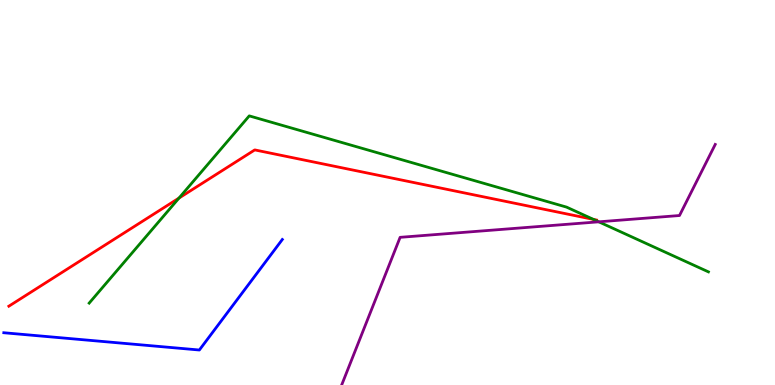[{'lines': ['blue', 'red'], 'intersections': []}, {'lines': ['green', 'red'], 'intersections': [{'x': 2.31, 'y': 4.86}, {'x': 7.66, 'y': 4.3}]}, {'lines': ['purple', 'red'], 'intersections': []}, {'lines': ['blue', 'green'], 'intersections': []}, {'lines': ['blue', 'purple'], 'intersections': []}, {'lines': ['green', 'purple'], 'intersections': [{'x': 7.73, 'y': 4.24}]}]